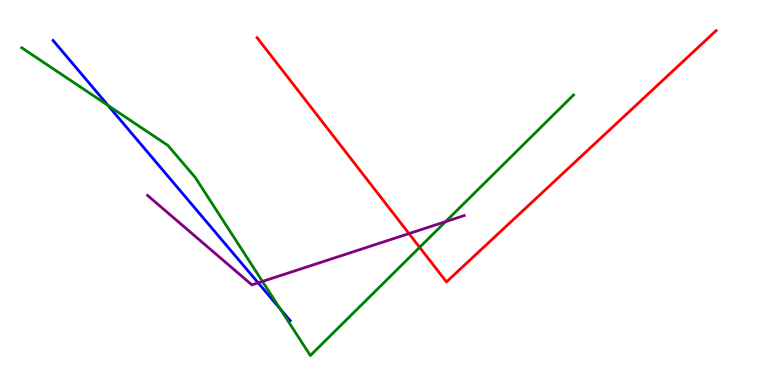[{'lines': ['blue', 'red'], 'intersections': []}, {'lines': ['green', 'red'], 'intersections': [{'x': 5.41, 'y': 3.58}]}, {'lines': ['purple', 'red'], 'intersections': [{'x': 5.28, 'y': 3.93}]}, {'lines': ['blue', 'green'], 'intersections': [{'x': 1.4, 'y': 7.26}, {'x': 3.61, 'y': 1.98}]}, {'lines': ['blue', 'purple'], 'intersections': [{'x': 3.33, 'y': 2.65}]}, {'lines': ['green', 'purple'], 'intersections': [{'x': 3.39, 'y': 2.69}, {'x': 5.75, 'y': 4.24}]}]